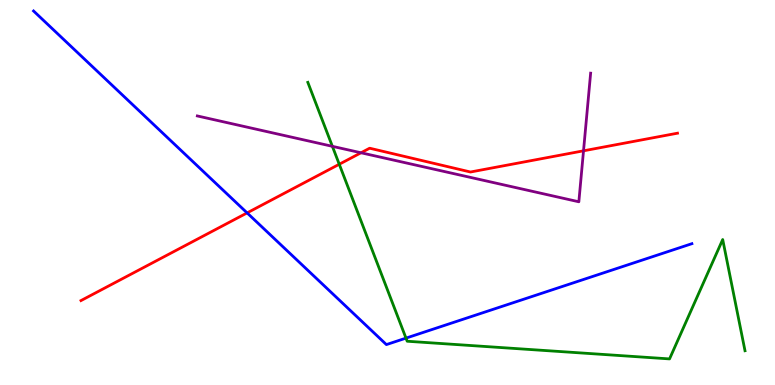[{'lines': ['blue', 'red'], 'intersections': [{'x': 3.19, 'y': 4.47}]}, {'lines': ['green', 'red'], 'intersections': [{'x': 4.38, 'y': 5.73}]}, {'lines': ['purple', 'red'], 'intersections': [{'x': 4.66, 'y': 6.03}, {'x': 7.53, 'y': 6.08}]}, {'lines': ['blue', 'green'], 'intersections': [{'x': 5.24, 'y': 1.22}]}, {'lines': ['blue', 'purple'], 'intersections': []}, {'lines': ['green', 'purple'], 'intersections': [{'x': 4.29, 'y': 6.2}]}]